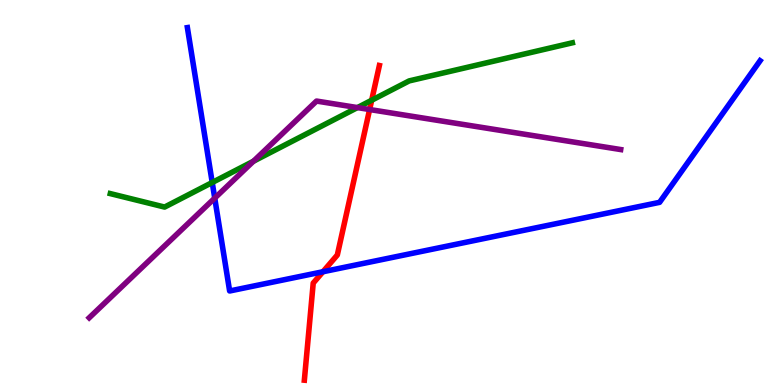[{'lines': ['blue', 'red'], 'intersections': [{'x': 4.17, 'y': 2.94}]}, {'lines': ['green', 'red'], 'intersections': [{'x': 4.8, 'y': 7.4}]}, {'lines': ['purple', 'red'], 'intersections': [{'x': 4.77, 'y': 7.16}]}, {'lines': ['blue', 'green'], 'intersections': [{'x': 2.74, 'y': 5.26}]}, {'lines': ['blue', 'purple'], 'intersections': [{'x': 2.77, 'y': 4.85}]}, {'lines': ['green', 'purple'], 'intersections': [{'x': 3.27, 'y': 5.81}, {'x': 4.61, 'y': 7.21}]}]